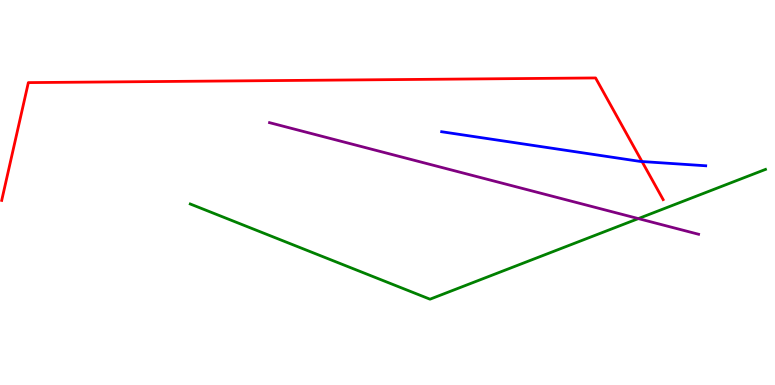[{'lines': ['blue', 'red'], 'intersections': [{'x': 8.28, 'y': 5.8}]}, {'lines': ['green', 'red'], 'intersections': []}, {'lines': ['purple', 'red'], 'intersections': []}, {'lines': ['blue', 'green'], 'intersections': []}, {'lines': ['blue', 'purple'], 'intersections': []}, {'lines': ['green', 'purple'], 'intersections': [{'x': 8.24, 'y': 4.32}]}]